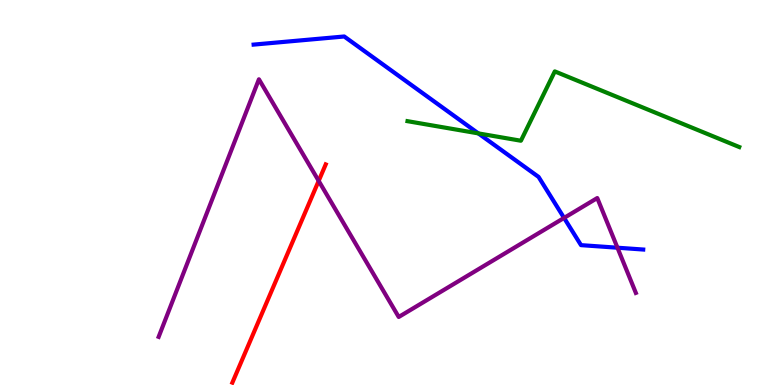[{'lines': ['blue', 'red'], 'intersections': []}, {'lines': ['green', 'red'], 'intersections': []}, {'lines': ['purple', 'red'], 'intersections': [{'x': 4.11, 'y': 5.3}]}, {'lines': ['blue', 'green'], 'intersections': [{'x': 6.17, 'y': 6.54}]}, {'lines': ['blue', 'purple'], 'intersections': [{'x': 7.28, 'y': 4.34}, {'x': 7.97, 'y': 3.57}]}, {'lines': ['green', 'purple'], 'intersections': []}]